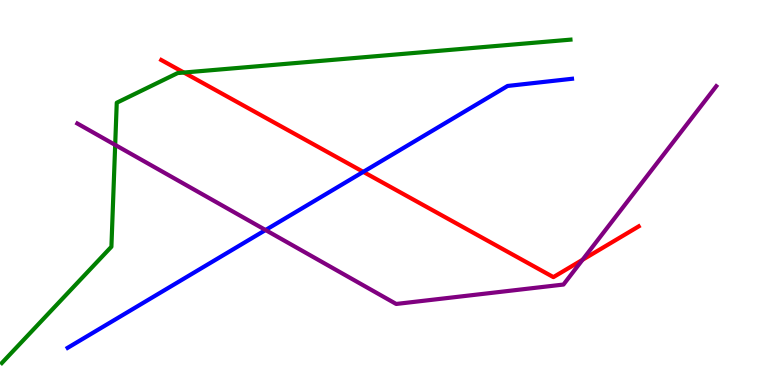[{'lines': ['blue', 'red'], 'intersections': [{'x': 4.69, 'y': 5.54}]}, {'lines': ['green', 'red'], 'intersections': [{'x': 2.37, 'y': 8.12}]}, {'lines': ['purple', 'red'], 'intersections': [{'x': 7.52, 'y': 3.25}]}, {'lines': ['blue', 'green'], 'intersections': []}, {'lines': ['blue', 'purple'], 'intersections': [{'x': 3.43, 'y': 4.03}]}, {'lines': ['green', 'purple'], 'intersections': [{'x': 1.49, 'y': 6.24}]}]